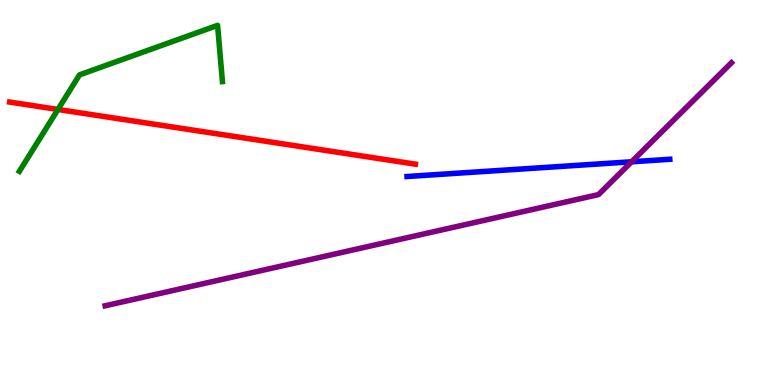[{'lines': ['blue', 'red'], 'intersections': []}, {'lines': ['green', 'red'], 'intersections': [{'x': 0.748, 'y': 7.16}]}, {'lines': ['purple', 'red'], 'intersections': []}, {'lines': ['blue', 'green'], 'intersections': []}, {'lines': ['blue', 'purple'], 'intersections': [{'x': 8.15, 'y': 5.8}]}, {'lines': ['green', 'purple'], 'intersections': []}]